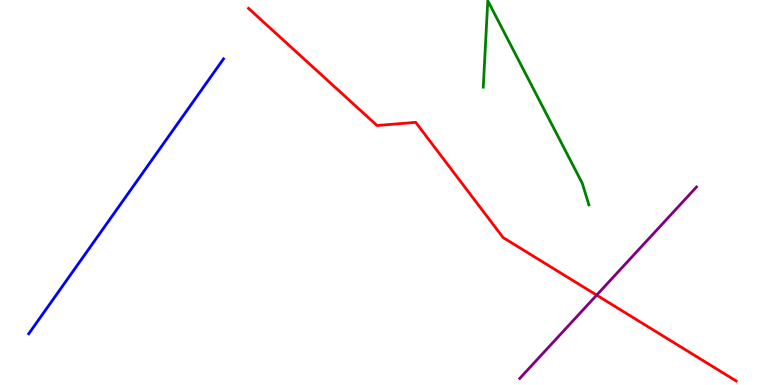[{'lines': ['blue', 'red'], 'intersections': []}, {'lines': ['green', 'red'], 'intersections': []}, {'lines': ['purple', 'red'], 'intersections': [{'x': 7.7, 'y': 2.33}]}, {'lines': ['blue', 'green'], 'intersections': []}, {'lines': ['blue', 'purple'], 'intersections': []}, {'lines': ['green', 'purple'], 'intersections': []}]